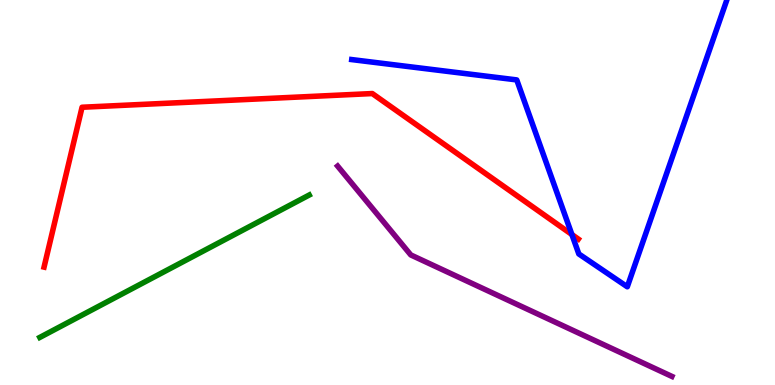[{'lines': ['blue', 'red'], 'intersections': [{'x': 7.38, 'y': 3.91}]}, {'lines': ['green', 'red'], 'intersections': []}, {'lines': ['purple', 'red'], 'intersections': []}, {'lines': ['blue', 'green'], 'intersections': []}, {'lines': ['blue', 'purple'], 'intersections': []}, {'lines': ['green', 'purple'], 'intersections': []}]